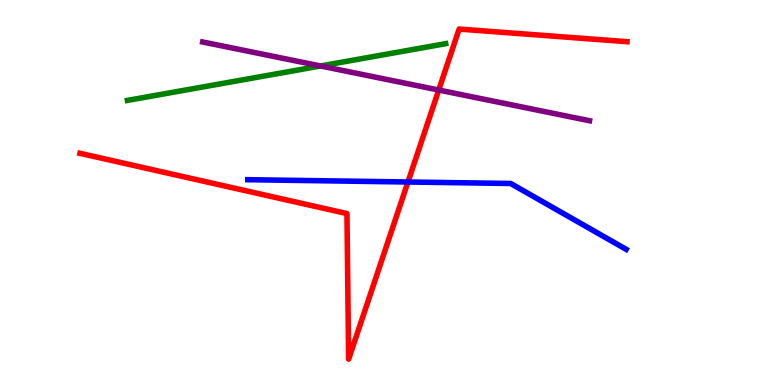[{'lines': ['blue', 'red'], 'intersections': [{'x': 5.26, 'y': 5.27}]}, {'lines': ['green', 'red'], 'intersections': []}, {'lines': ['purple', 'red'], 'intersections': [{'x': 5.66, 'y': 7.66}]}, {'lines': ['blue', 'green'], 'intersections': []}, {'lines': ['blue', 'purple'], 'intersections': []}, {'lines': ['green', 'purple'], 'intersections': [{'x': 4.14, 'y': 8.29}]}]